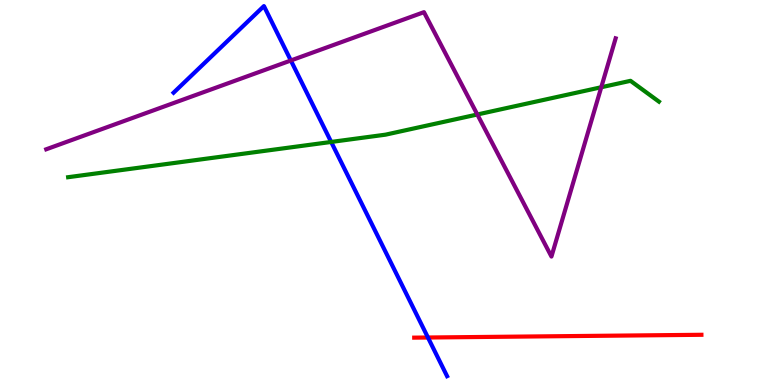[{'lines': ['blue', 'red'], 'intersections': [{'x': 5.52, 'y': 1.23}]}, {'lines': ['green', 'red'], 'intersections': []}, {'lines': ['purple', 'red'], 'intersections': []}, {'lines': ['blue', 'green'], 'intersections': [{'x': 4.27, 'y': 6.31}]}, {'lines': ['blue', 'purple'], 'intersections': [{'x': 3.75, 'y': 8.43}]}, {'lines': ['green', 'purple'], 'intersections': [{'x': 6.16, 'y': 7.03}, {'x': 7.76, 'y': 7.73}]}]